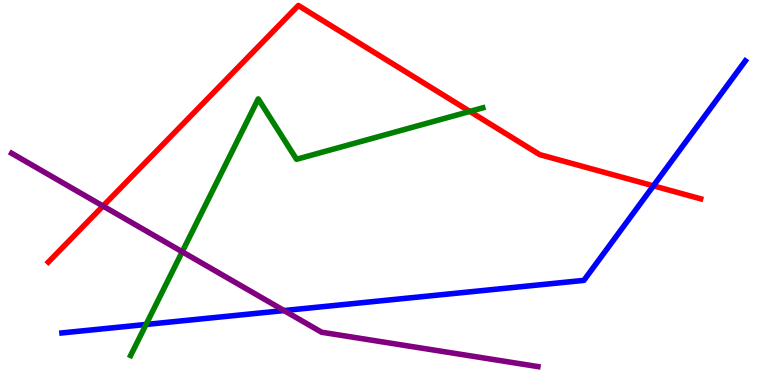[{'lines': ['blue', 'red'], 'intersections': [{'x': 8.43, 'y': 5.17}]}, {'lines': ['green', 'red'], 'intersections': [{'x': 6.06, 'y': 7.11}]}, {'lines': ['purple', 'red'], 'intersections': [{'x': 1.33, 'y': 4.65}]}, {'lines': ['blue', 'green'], 'intersections': [{'x': 1.88, 'y': 1.57}]}, {'lines': ['blue', 'purple'], 'intersections': [{'x': 3.67, 'y': 1.93}]}, {'lines': ['green', 'purple'], 'intersections': [{'x': 2.35, 'y': 3.46}]}]